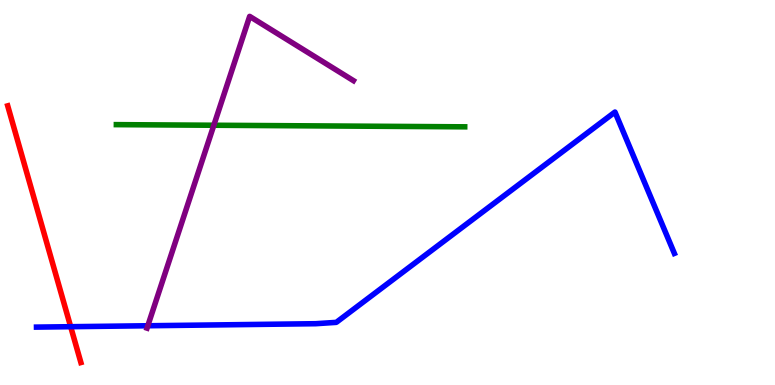[{'lines': ['blue', 'red'], 'intersections': [{'x': 0.912, 'y': 1.51}]}, {'lines': ['green', 'red'], 'intersections': []}, {'lines': ['purple', 'red'], 'intersections': []}, {'lines': ['blue', 'green'], 'intersections': []}, {'lines': ['blue', 'purple'], 'intersections': [{'x': 1.91, 'y': 1.54}]}, {'lines': ['green', 'purple'], 'intersections': [{'x': 2.76, 'y': 6.75}]}]